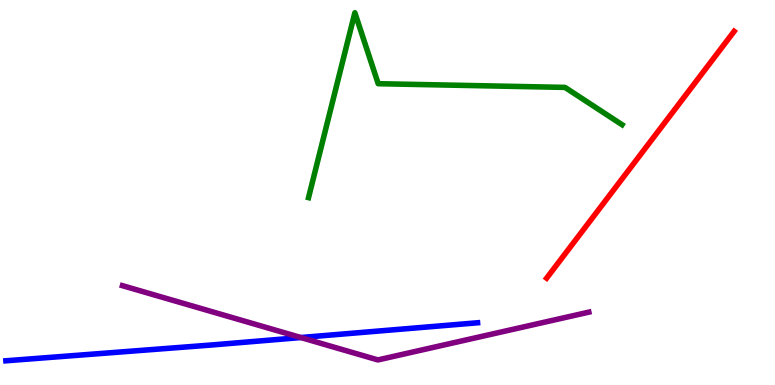[{'lines': ['blue', 'red'], 'intersections': []}, {'lines': ['green', 'red'], 'intersections': []}, {'lines': ['purple', 'red'], 'intersections': []}, {'lines': ['blue', 'green'], 'intersections': []}, {'lines': ['blue', 'purple'], 'intersections': [{'x': 3.88, 'y': 1.23}]}, {'lines': ['green', 'purple'], 'intersections': []}]